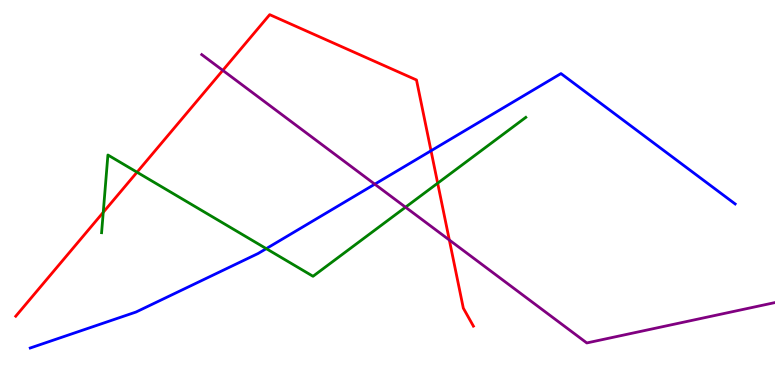[{'lines': ['blue', 'red'], 'intersections': [{'x': 5.56, 'y': 6.08}]}, {'lines': ['green', 'red'], 'intersections': [{'x': 1.33, 'y': 4.49}, {'x': 1.77, 'y': 5.53}, {'x': 5.65, 'y': 5.24}]}, {'lines': ['purple', 'red'], 'intersections': [{'x': 2.87, 'y': 8.17}, {'x': 5.8, 'y': 3.77}]}, {'lines': ['blue', 'green'], 'intersections': [{'x': 3.44, 'y': 3.54}]}, {'lines': ['blue', 'purple'], 'intersections': [{'x': 4.84, 'y': 5.22}]}, {'lines': ['green', 'purple'], 'intersections': [{'x': 5.23, 'y': 4.62}]}]